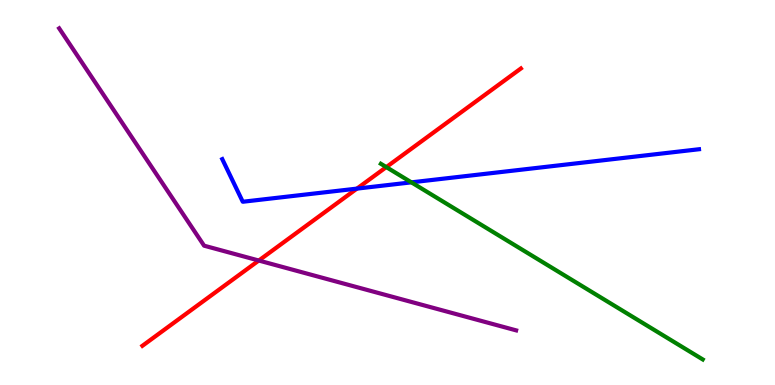[{'lines': ['blue', 'red'], 'intersections': [{'x': 4.61, 'y': 5.1}]}, {'lines': ['green', 'red'], 'intersections': [{'x': 4.98, 'y': 5.66}]}, {'lines': ['purple', 'red'], 'intersections': [{'x': 3.34, 'y': 3.23}]}, {'lines': ['blue', 'green'], 'intersections': [{'x': 5.31, 'y': 5.26}]}, {'lines': ['blue', 'purple'], 'intersections': []}, {'lines': ['green', 'purple'], 'intersections': []}]